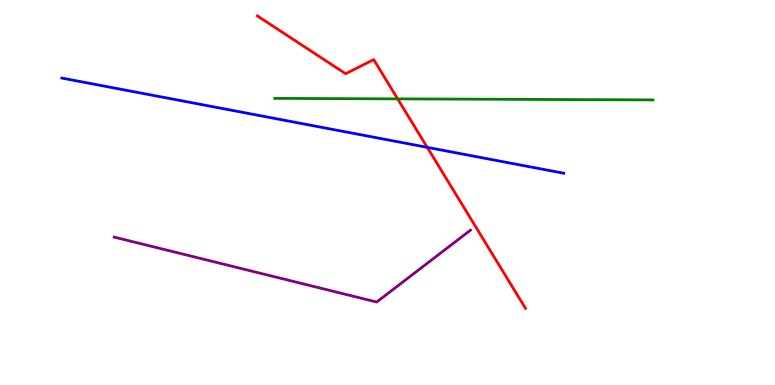[{'lines': ['blue', 'red'], 'intersections': [{'x': 5.51, 'y': 6.17}]}, {'lines': ['green', 'red'], 'intersections': [{'x': 5.13, 'y': 7.43}]}, {'lines': ['purple', 'red'], 'intersections': []}, {'lines': ['blue', 'green'], 'intersections': []}, {'lines': ['blue', 'purple'], 'intersections': []}, {'lines': ['green', 'purple'], 'intersections': []}]